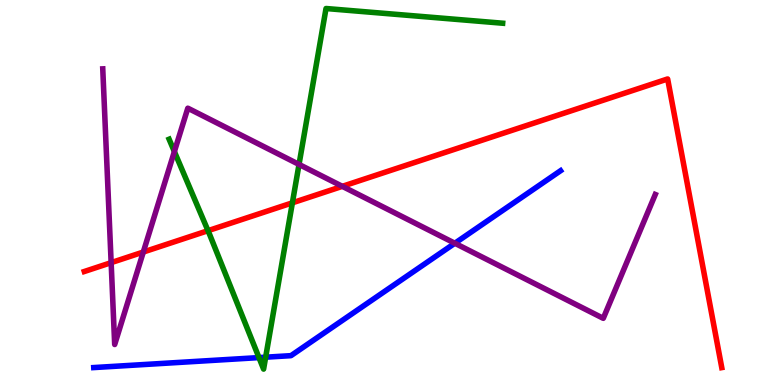[{'lines': ['blue', 'red'], 'intersections': []}, {'lines': ['green', 'red'], 'intersections': [{'x': 2.68, 'y': 4.01}, {'x': 3.77, 'y': 4.73}]}, {'lines': ['purple', 'red'], 'intersections': [{'x': 1.43, 'y': 3.18}, {'x': 1.85, 'y': 3.45}, {'x': 4.42, 'y': 5.16}]}, {'lines': ['blue', 'green'], 'intersections': [{'x': 3.34, 'y': 0.712}, {'x': 3.43, 'y': 0.722}]}, {'lines': ['blue', 'purple'], 'intersections': [{'x': 5.87, 'y': 3.68}]}, {'lines': ['green', 'purple'], 'intersections': [{'x': 2.25, 'y': 6.06}, {'x': 3.86, 'y': 5.73}]}]